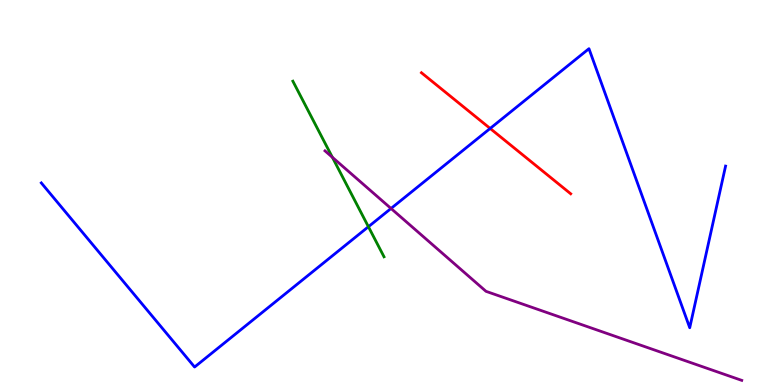[{'lines': ['blue', 'red'], 'intersections': [{'x': 6.32, 'y': 6.66}]}, {'lines': ['green', 'red'], 'intersections': []}, {'lines': ['purple', 'red'], 'intersections': []}, {'lines': ['blue', 'green'], 'intersections': [{'x': 4.75, 'y': 4.11}]}, {'lines': ['blue', 'purple'], 'intersections': [{'x': 5.05, 'y': 4.59}]}, {'lines': ['green', 'purple'], 'intersections': [{'x': 4.29, 'y': 5.91}]}]